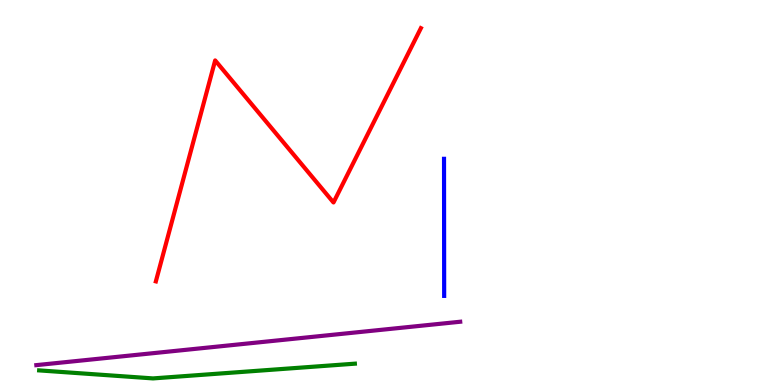[{'lines': ['blue', 'red'], 'intersections': []}, {'lines': ['green', 'red'], 'intersections': []}, {'lines': ['purple', 'red'], 'intersections': []}, {'lines': ['blue', 'green'], 'intersections': []}, {'lines': ['blue', 'purple'], 'intersections': []}, {'lines': ['green', 'purple'], 'intersections': []}]